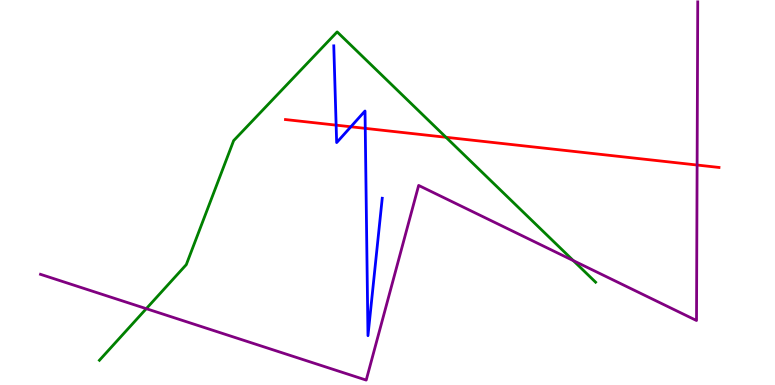[{'lines': ['blue', 'red'], 'intersections': [{'x': 4.34, 'y': 6.75}, {'x': 4.53, 'y': 6.71}, {'x': 4.71, 'y': 6.67}]}, {'lines': ['green', 'red'], 'intersections': [{'x': 5.75, 'y': 6.43}]}, {'lines': ['purple', 'red'], 'intersections': [{'x': 8.99, 'y': 5.71}]}, {'lines': ['blue', 'green'], 'intersections': []}, {'lines': ['blue', 'purple'], 'intersections': []}, {'lines': ['green', 'purple'], 'intersections': [{'x': 1.89, 'y': 1.98}, {'x': 7.4, 'y': 3.23}]}]